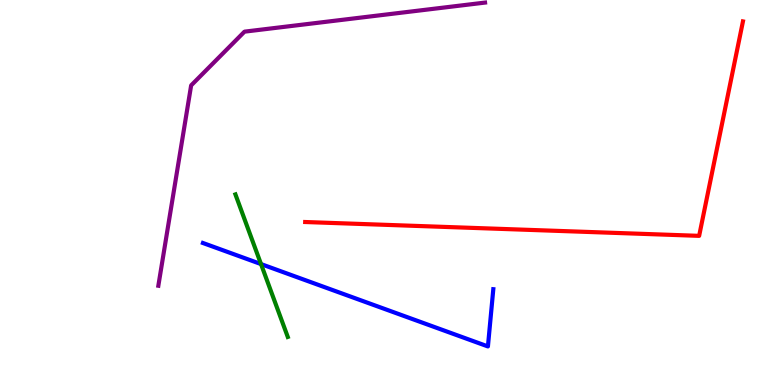[{'lines': ['blue', 'red'], 'intersections': []}, {'lines': ['green', 'red'], 'intersections': []}, {'lines': ['purple', 'red'], 'intersections': []}, {'lines': ['blue', 'green'], 'intersections': [{'x': 3.37, 'y': 3.14}]}, {'lines': ['blue', 'purple'], 'intersections': []}, {'lines': ['green', 'purple'], 'intersections': []}]